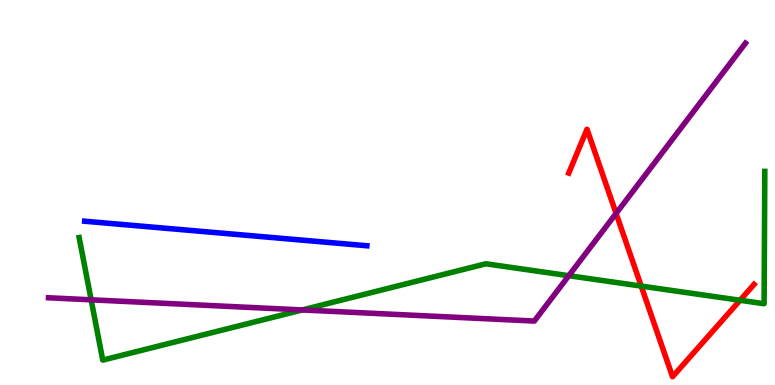[{'lines': ['blue', 'red'], 'intersections': []}, {'lines': ['green', 'red'], 'intersections': [{'x': 8.27, 'y': 2.57}, {'x': 9.55, 'y': 2.2}]}, {'lines': ['purple', 'red'], 'intersections': [{'x': 7.95, 'y': 4.46}]}, {'lines': ['blue', 'green'], 'intersections': []}, {'lines': ['blue', 'purple'], 'intersections': []}, {'lines': ['green', 'purple'], 'intersections': [{'x': 1.18, 'y': 2.21}, {'x': 3.9, 'y': 1.95}, {'x': 7.34, 'y': 2.84}]}]